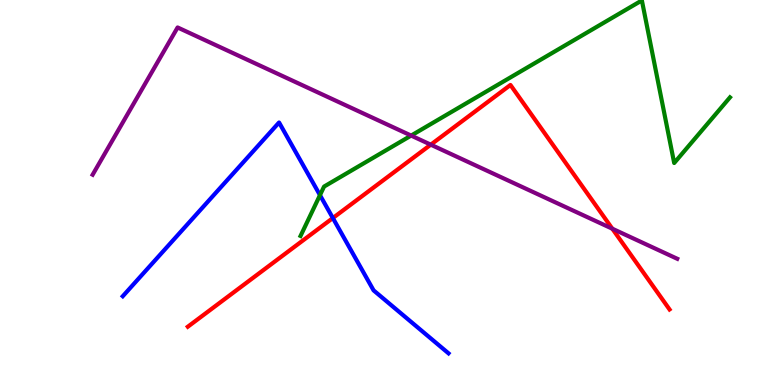[{'lines': ['blue', 'red'], 'intersections': [{'x': 4.29, 'y': 4.34}]}, {'lines': ['green', 'red'], 'intersections': []}, {'lines': ['purple', 'red'], 'intersections': [{'x': 5.56, 'y': 6.24}, {'x': 7.9, 'y': 4.06}]}, {'lines': ['blue', 'green'], 'intersections': [{'x': 4.13, 'y': 4.93}]}, {'lines': ['blue', 'purple'], 'intersections': []}, {'lines': ['green', 'purple'], 'intersections': [{'x': 5.3, 'y': 6.48}]}]